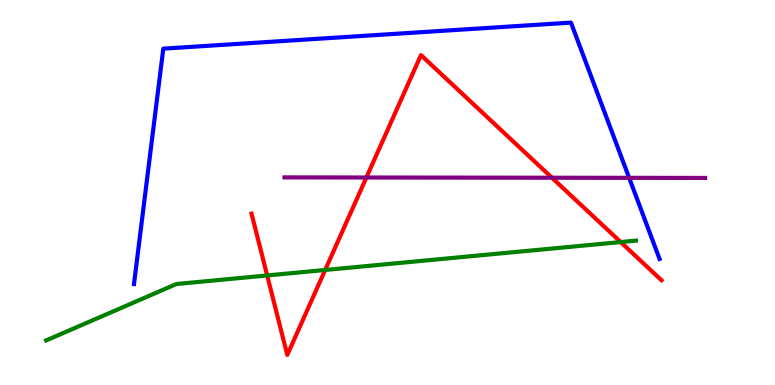[{'lines': ['blue', 'red'], 'intersections': []}, {'lines': ['green', 'red'], 'intersections': [{'x': 3.45, 'y': 2.85}, {'x': 4.2, 'y': 2.99}, {'x': 8.01, 'y': 3.71}]}, {'lines': ['purple', 'red'], 'intersections': [{'x': 4.73, 'y': 5.39}, {'x': 7.12, 'y': 5.38}]}, {'lines': ['blue', 'green'], 'intersections': []}, {'lines': ['blue', 'purple'], 'intersections': [{'x': 8.12, 'y': 5.38}]}, {'lines': ['green', 'purple'], 'intersections': []}]